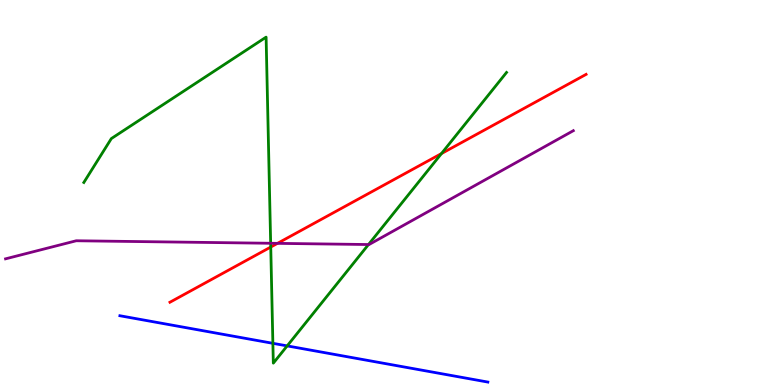[{'lines': ['blue', 'red'], 'intersections': []}, {'lines': ['green', 'red'], 'intersections': [{'x': 3.49, 'y': 3.58}, {'x': 5.7, 'y': 6.01}]}, {'lines': ['purple', 'red'], 'intersections': [{'x': 3.58, 'y': 3.68}]}, {'lines': ['blue', 'green'], 'intersections': [{'x': 3.52, 'y': 1.08}, {'x': 3.71, 'y': 1.02}]}, {'lines': ['blue', 'purple'], 'intersections': []}, {'lines': ['green', 'purple'], 'intersections': [{'x': 3.49, 'y': 3.68}, {'x': 4.75, 'y': 3.65}]}]